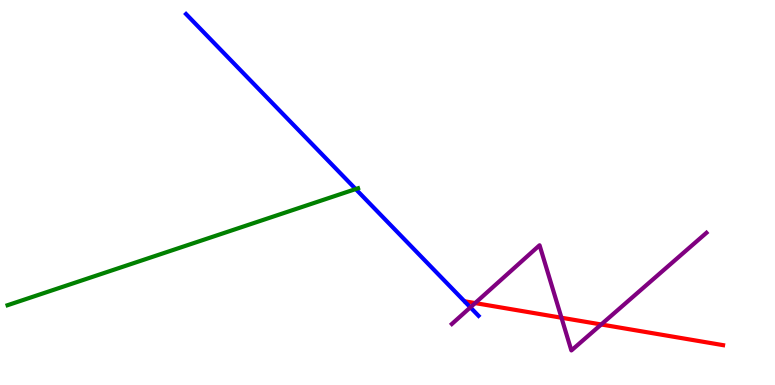[{'lines': ['blue', 'red'], 'intersections': []}, {'lines': ['green', 'red'], 'intersections': []}, {'lines': ['purple', 'red'], 'intersections': [{'x': 6.13, 'y': 2.13}, {'x': 7.24, 'y': 1.75}, {'x': 7.76, 'y': 1.57}]}, {'lines': ['blue', 'green'], 'intersections': [{'x': 4.59, 'y': 5.09}]}, {'lines': ['blue', 'purple'], 'intersections': [{'x': 6.07, 'y': 2.02}]}, {'lines': ['green', 'purple'], 'intersections': []}]